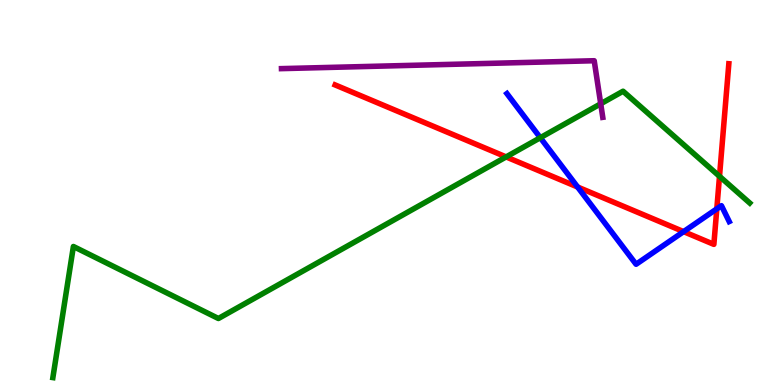[{'lines': ['blue', 'red'], 'intersections': [{'x': 7.45, 'y': 5.14}, {'x': 8.82, 'y': 3.98}, {'x': 9.25, 'y': 4.58}]}, {'lines': ['green', 'red'], 'intersections': [{'x': 6.53, 'y': 5.92}, {'x': 9.28, 'y': 5.42}]}, {'lines': ['purple', 'red'], 'intersections': []}, {'lines': ['blue', 'green'], 'intersections': [{'x': 6.97, 'y': 6.42}]}, {'lines': ['blue', 'purple'], 'intersections': []}, {'lines': ['green', 'purple'], 'intersections': [{'x': 7.75, 'y': 7.3}]}]